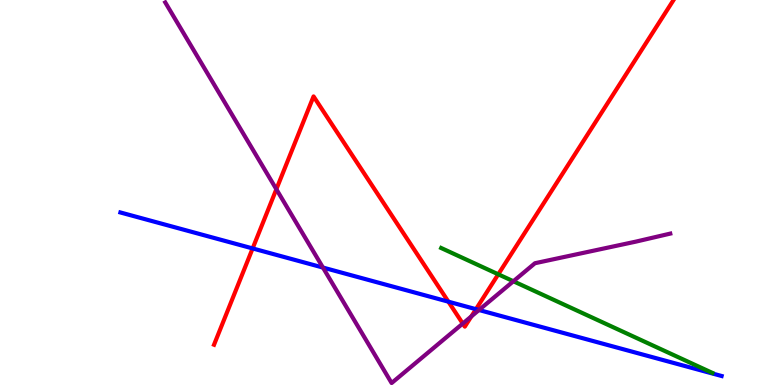[{'lines': ['blue', 'red'], 'intersections': [{'x': 3.26, 'y': 3.55}, {'x': 5.79, 'y': 2.16}, {'x': 6.14, 'y': 1.97}]}, {'lines': ['green', 'red'], 'intersections': [{'x': 6.43, 'y': 2.88}]}, {'lines': ['purple', 'red'], 'intersections': [{'x': 3.57, 'y': 5.08}, {'x': 5.97, 'y': 1.6}, {'x': 6.08, 'y': 1.78}]}, {'lines': ['blue', 'green'], 'intersections': []}, {'lines': ['blue', 'purple'], 'intersections': [{'x': 4.17, 'y': 3.05}, {'x': 6.18, 'y': 1.95}]}, {'lines': ['green', 'purple'], 'intersections': [{'x': 6.62, 'y': 2.69}]}]